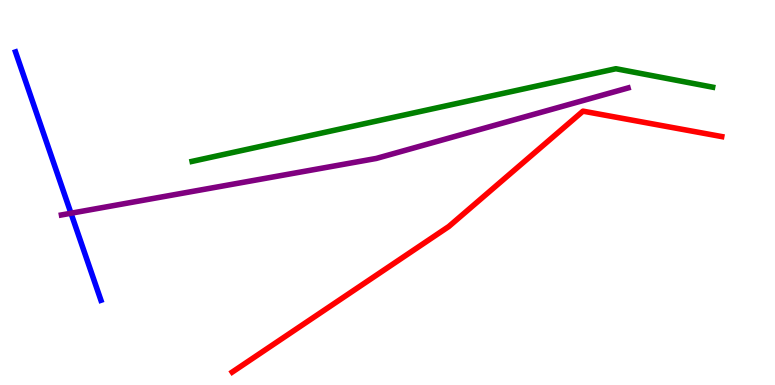[{'lines': ['blue', 'red'], 'intersections': []}, {'lines': ['green', 'red'], 'intersections': []}, {'lines': ['purple', 'red'], 'intersections': []}, {'lines': ['blue', 'green'], 'intersections': []}, {'lines': ['blue', 'purple'], 'intersections': [{'x': 0.916, 'y': 4.46}]}, {'lines': ['green', 'purple'], 'intersections': []}]